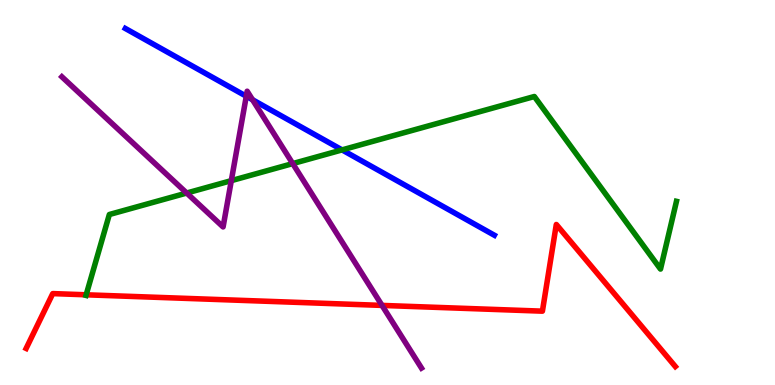[{'lines': ['blue', 'red'], 'intersections': []}, {'lines': ['green', 'red'], 'intersections': [{'x': 1.11, 'y': 2.34}]}, {'lines': ['purple', 'red'], 'intersections': [{'x': 4.93, 'y': 2.07}]}, {'lines': ['blue', 'green'], 'intersections': [{'x': 4.41, 'y': 6.11}]}, {'lines': ['blue', 'purple'], 'intersections': [{'x': 3.18, 'y': 7.5}, {'x': 3.26, 'y': 7.41}]}, {'lines': ['green', 'purple'], 'intersections': [{'x': 2.41, 'y': 4.99}, {'x': 2.98, 'y': 5.31}, {'x': 3.78, 'y': 5.75}]}]